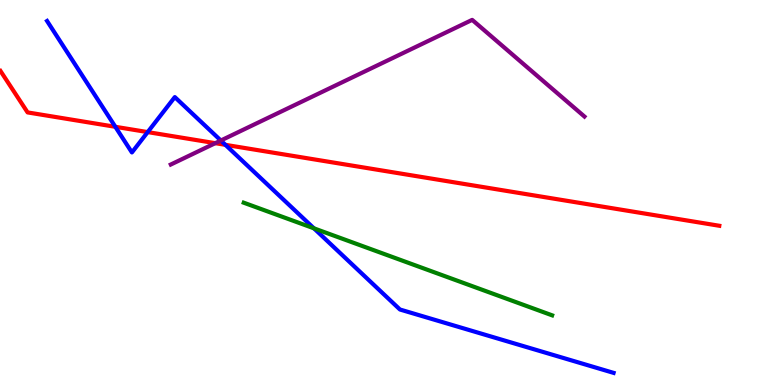[{'lines': ['blue', 'red'], 'intersections': [{'x': 1.49, 'y': 6.71}, {'x': 1.91, 'y': 6.57}, {'x': 2.91, 'y': 6.24}]}, {'lines': ['green', 'red'], 'intersections': []}, {'lines': ['purple', 'red'], 'intersections': [{'x': 2.78, 'y': 6.28}]}, {'lines': ['blue', 'green'], 'intersections': [{'x': 4.05, 'y': 4.07}]}, {'lines': ['blue', 'purple'], 'intersections': [{'x': 2.85, 'y': 6.35}]}, {'lines': ['green', 'purple'], 'intersections': []}]